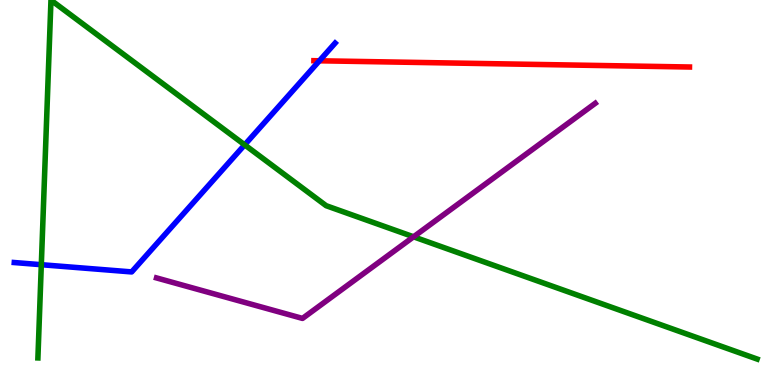[{'lines': ['blue', 'red'], 'intersections': [{'x': 4.12, 'y': 8.42}]}, {'lines': ['green', 'red'], 'intersections': []}, {'lines': ['purple', 'red'], 'intersections': []}, {'lines': ['blue', 'green'], 'intersections': [{'x': 0.533, 'y': 3.12}, {'x': 3.16, 'y': 6.24}]}, {'lines': ['blue', 'purple'], 'intersections': []}, {'lines': ['green', 'purple'], 'intersections': [{'x': 5.34, 'y': 3.85}]}]